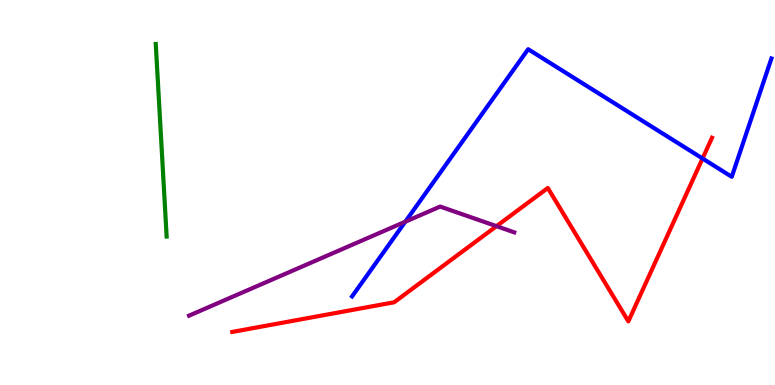[{'lines': ['blue', 'red'], 'intersections': [{'x': 9.07, 'y': 5.88}]}, {'lines': ['green', 'red'], 'intersections': []}, {'lines': ['purple', 'red'], 'intersections': [{'x': 6.41, 'y': 4.13}]}, {'lines': ['blue', 'green'], 'intersections': []}, {'lines': ['blue', 'purple'], 'intersections': [{'x': 5.23, 'y': 4.24}]}, {'lines': ['green', 'purple'], 'intersections': []}]